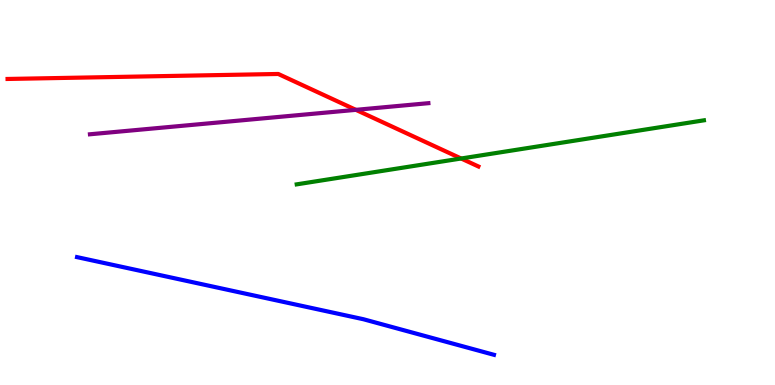[{'lines': ['blue', 'red'], 'intersections': []}, {'lines': ['green', 'red'], 'intersections': [{'x': 5.95, 'y': 5.88}]}, {'lines': ['purple', 'red'], 'intersections': [{'x': 4.59, 'y': 7.15}]}, {'lines': ['blue', 'green'], 'intersections': []}, {'lines': ['blue', 'purple'], 'intersections': []}, {'lines': ['green', 'purple'], 'intersections': []}]